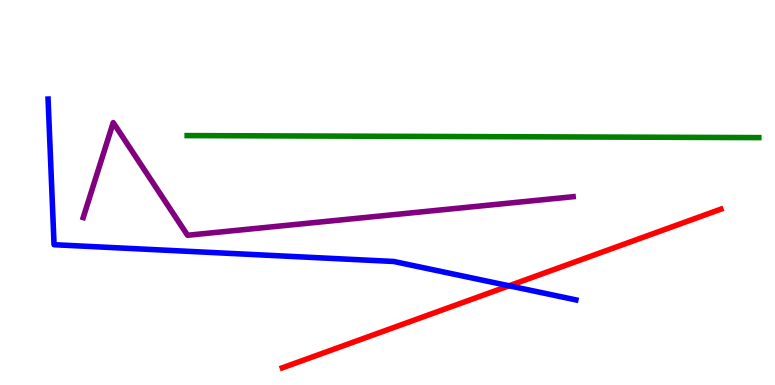[{'lines': ['blue', 'red'], 'intersections': [{'x': 6.57, 'y': 2.58}]}, {'lines': ['green', 'red'], 'intersections': []}, {'lines': ['purple', 'red'], 'intersections': []}, {'lines': ['blue', 'green'], 'intersections': []}, {'lines': ['blue', 'purple'], 'intersections': []}, {'lines': ['green', 'purple'], 'intersections': []}]